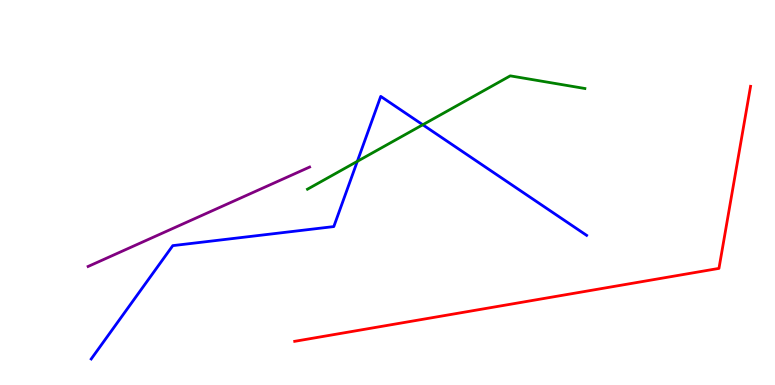[{'lines': ['blue', 'red'], 'intersections': []}, {'lines': ['green', 'red'], 'intersections': []}, {'lines': ['purple', 'red'], 'intersections': []}, {'lines': ['blue', 'green'], 'intersections': [{'x': 4.61, 'y': 5.81}, {'x': 5.46, 'y': 6.76}]}, {'lines': ['blue', 'purple'], 'intersections': []}, {'lines': ['green', 'purple'], 'intersections': []}]